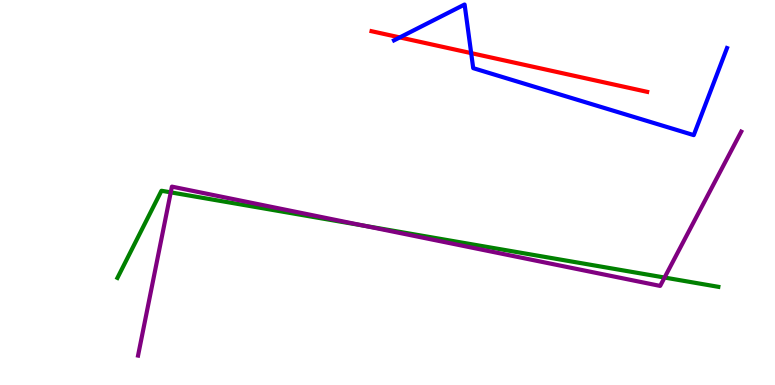[{'lines': ['blue', 'red'], 'intersections': [{'x': 5.16, 'y': 9.03}, {'x': 6.08, 'y': 8.62}]}, {'lines': ['green', 'red'], 'intersections': []}, {'lines': ['purple', 'red'], 'intersections': []}, {'lines': ['blue', 'green'], 'intersections': []}, {'lines': ['blue', 'purple'], 'intersections': []}, {'lines': ['green', 'purple'], 'intersections': [{'x': 2.2, 'y': 5.0}, {'x': 4.7, 'y': 4.14}, {'x': 8.57, 'y': 2.79}]}]